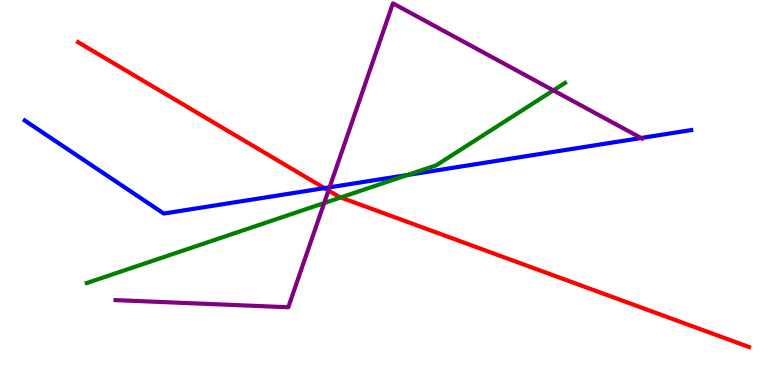[{'lines': ['blue', 'red'], 'intersections': [{'x': 4.19, 'y': 5.11}]}, {'lines': ['green', 'red'], 'intersections': [{'x': 4.4, 'y': 4.87}]}, {'lines': ['purple', 'red'], 'intersections': [{'x': 4.24, 'y': 5.05}]}, {'lines': ['blue', 'green'], 'intersections': [{'x': 5.26, 'y': 5.45}]}, {'lines': ['blue', 'purple'], 'intersections': [{'x': 4.25, 'y': 5.13}, {'x': 8.27, 'y': 6.42}]}, {'lines': ['green', 'purple'], 'intersections': [{'x': 4.18, 'y': 4.73}, {'x': 7.14, 'y': 7.65}]}]